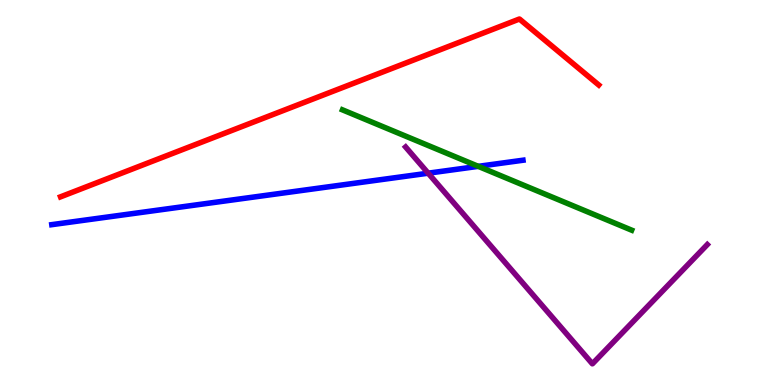[{'lines': ['blue', 'red'], 'intersections': []}, {'lines': ['green', 'red'], 'intersections': []}, {'lines': ['purple', 'red'], 'intersections': []}, {'lines': ['blue', 'green'], 'intersections': [{'x': 6.17, 'y': 5.68}]}, {'lines': ['blue', 'purple'], 'intersections': [{'x': 5.52, 'y': 5.5}]}, {'lines': ['green', 'purple'], 'intersections': []}]